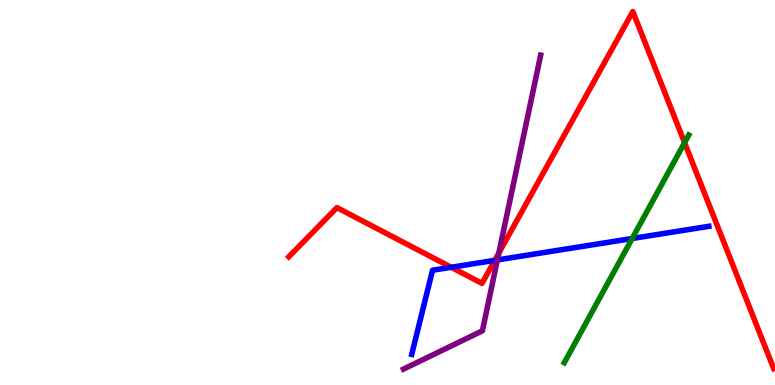[{'lines': ['blue', 'red'], 'intersections': [{'x': 5.82, 'y': 3.06}, {'x': 6.38, 'y': 3.24}]}, {'lines': ['green', 'red'], 'intersections': [{'x': 8.83, 'y': 6.29}]}, {'lines': ['purple', 'red'], 'intersections': [{'x': 6.44, 'y': 3.43}]}, {'lines': ['blue', 'green'], 'intersections': [{'x': 8.16, 'y': 3.81}]}, {'lines': ['blue', 'purple'], 'intersections': [{'x': 6.42, 'y': 3.25}]}, {'lines': ['green', 'purple'], 'intersections': []}]